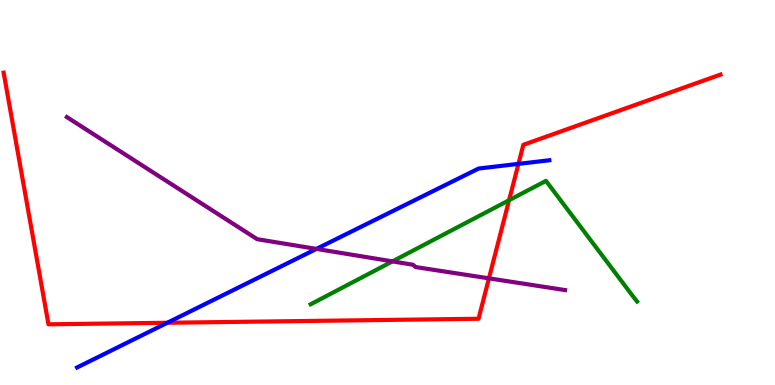[{'lines': ['blue', 'red'], 'intersections': [{'x': 2.16, 'y': 1.62}, {'x': 6.69, 'y': 5.74}]}, {'lines': ['green', 'red'], 'intersections': [{'x': 6.57, 'y': 4.8}]}, {'lines': ['purple', 'red'], 'intersections': [{'x': 6.31, 'y': 2.77}]}, {'lines': ['blue', 'green'], 'intersections': []}, {'lines': ['blue', 'purple'], 'intersections': [{'x': 4.08, 'y': 3.53}]}, {'lines': ['green', 'purple'], 'intersections': [{'x': 5.06, 'y': 3.21}]}]